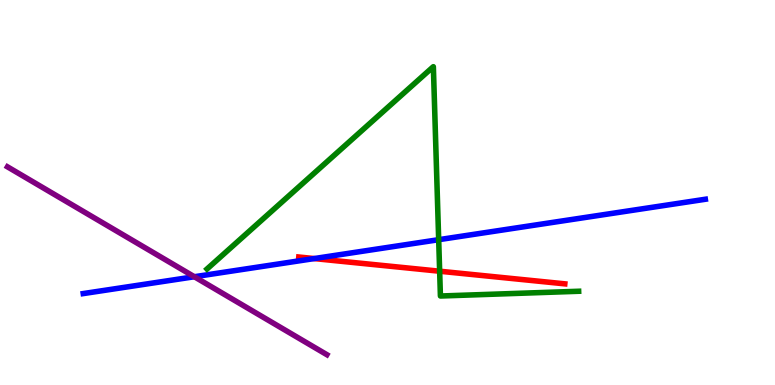[{'lines': ['blue', 'red'], 'intersections': [{'x': 4.05, 'y': 3.28}]}, {'lines': ['green', 'red'], 'intersections': [{'x': 5.67, 'y': 2.96}]}, {'lines': ['purple', 'red'], 'intersections': []}, {'lines': ['blue', 'green'], 'intersections': [{'x': 5.66, 'y': 3.77}]}, {'lines': ['blue', 'purple'], 'intersections': [{'x': 2.51, 'y': 2.81}]}, {'lines': ['green', 'purple'], 'intersections': []}]